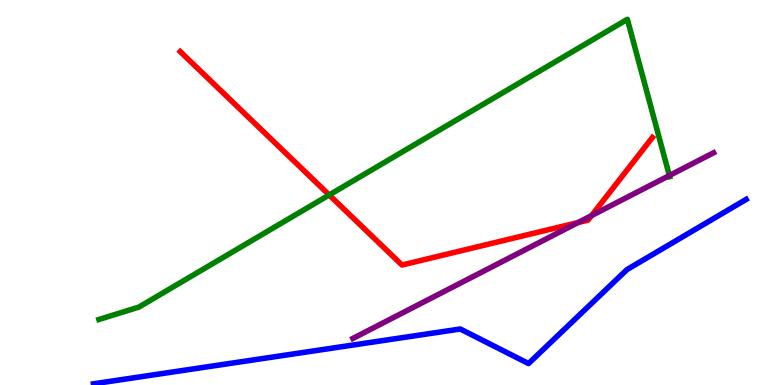[{'lines': ['blue', 'red'], 'intersections': []}, {'lines': ['green', 'red'], 'intersections': [{'x': 4.25, 'y': 4.94}]}, {'lines': ['purple', 'red'], 'intersections': [{'x': 7.46, 'y': 4.22}, {'x': 7.63, 'y': 4.4}]}, {'lines': ['blue', 'green'], 'intersections': []}, {'lines': ['blue', 'purple'], 'intersections': []}, {'lines': ['green', 'purple'], 'intersections': [{'x': 8.64, 'y': 5.44}]}]